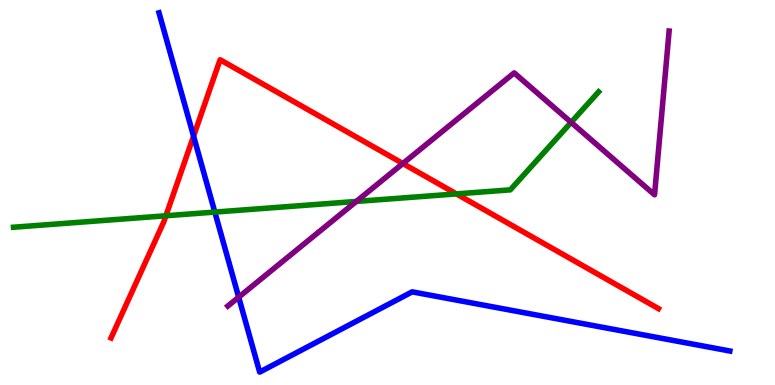[{'lines': ['blue', 'red'], 'intersections': [{'x': 2.5, 'y': 6.46}]}, {'lines': ['green', 'red'], 'intersections': [{'x': 2.14, 'y': 4.4}, {'x': 5.89, 'y': 4.96}]}, {'lines': ['purple', 'red'], 'intersections': [{'x': 5.2, 'y': 5.75}]}, {'lines': ['blue', 'green'], 'intersections': [{'x': 2.77, 'y': 4.49}]}, {'lines': ['blue', 'purple'], 'intersections': [{'x': 3.08, 'y': 2.28}]}, {'lines': ['green', 'purple'], 'intersections': [{'x': 4.6, 'y': 4.77}, {'x': 7.37, 'y': 6.82}]}]